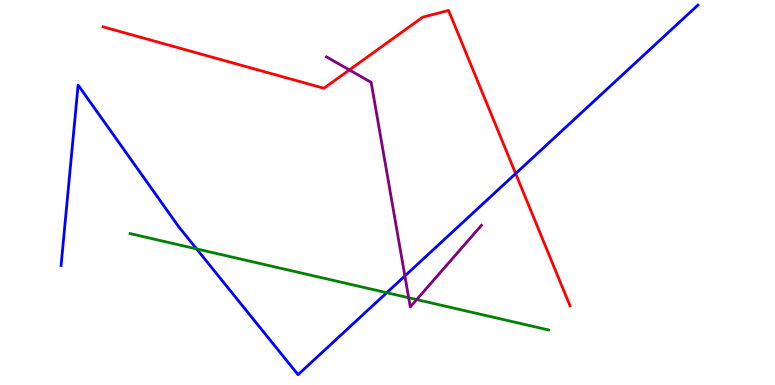[{'lines': ['blue', 'red'], 'intersections': [{'x': 6.65, 'y': 5.49}]}, {'lines': ['green', 'red'], 'intersections': []}, {'lines': ['purple', 'red'], 'intersections': [{'x': 4.51, 'y': 8.18}]}, {'lines': ['blue', 'green'], 'intersections': [{'x': 2.54, 'y': 3.54}, {'x': 4.99, 'y': 2.4}]}, {'lines': ['blue', 'purple'], 'intersections': [{'x': 5.22, 'y': 2.83}]}, {'lines': ['green', 'purple'], 'intersections': [{'x': 5.27, 'y': 2.27}, {'x': 5.38, 'y': 2.22}]}]